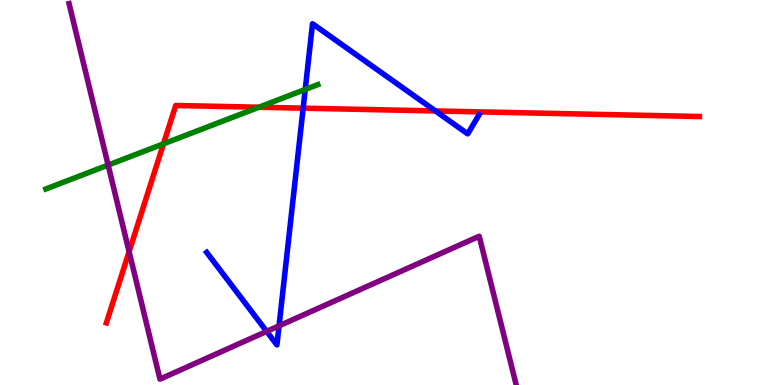[{'lines': ['blue', 'red'], 'intersections': [{'x': 3.91, 'y': 7.19}, {'x': 5.62, 'y': 7.12}]}, {'lines': ['green', 'red'], 'intersections': [{'x': 2.11, 'y': 6.26}, {'x': 3.34, 'y': 7.21}]}, {'lines': ['purple', 'red'], 'intersections': [{'x': 1.67, 'y': 3.46}]}, {'lines': ['blue', 'green'], 'intersections': [{'x': 3.94, 'y': 7.68}]}, {'lines': ['blue', 'purple'], 'intersections': [{'x': 3.44, 'y': 1.39}, {'x': 3.6, 'y': 1.54}]}, {'lines': ['green', 'purple'], 'intersections': [{'x': 1.4, 'y': 5.71}]}]